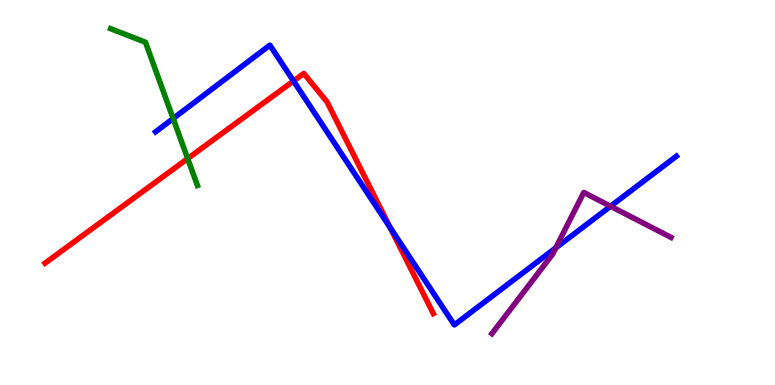[{'lines': ['blue', 'red'], 'intersections': [{'x': 3.79, 'y': 7.9}, {'x': 5.03, 'y': 4.09}]}, {'lines': ['green', 'red'], 'intersections': [{'x': 2.42, 'y': 5.88}]}, {'lines': ['purple', 'red'], 'intersections': []}, {'lines': ['blue', 'green'], 'intersections': [{'x': 2.23, 'y': 6.92}]}, {'lines': ['blue', 'purple'], 'intersections': [{'x': 7.17, 'y': 3.56}, {'x': 7.88, 'y': 4.64}]}, {'lines': ['green', 'purple'], 'intersections': []}]